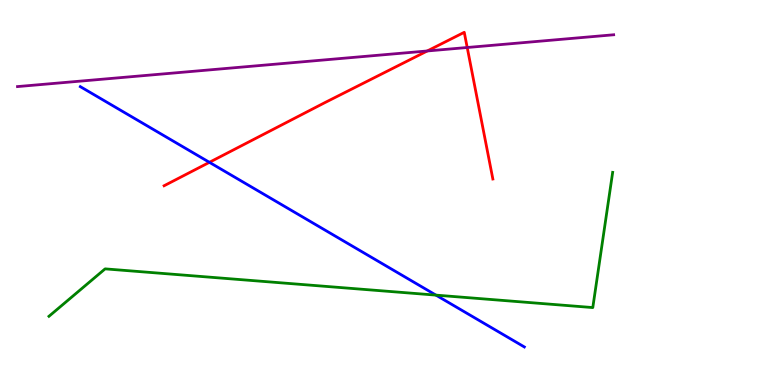[{'lines': ['blue', 'red'], 'intersections': [{'x': 2.7, 'y': 5.78}]}, {'lines': ['green', 'red'], 'intersections': []}, {'lines': ['purple', 'red'], 'intersections': [{'x': 5.51, 'y': 8.68}, {'x': 6.03, 'y': 8.77}]}, {'lines': ['blue', 'green'], 'intersections': [{'x': 5.63, 'y': 2.33}]}, {'lines': ['blue', 'purple'], 'intersections': []}, {'lines': ['green', 'purple'], 'intersections': []}]